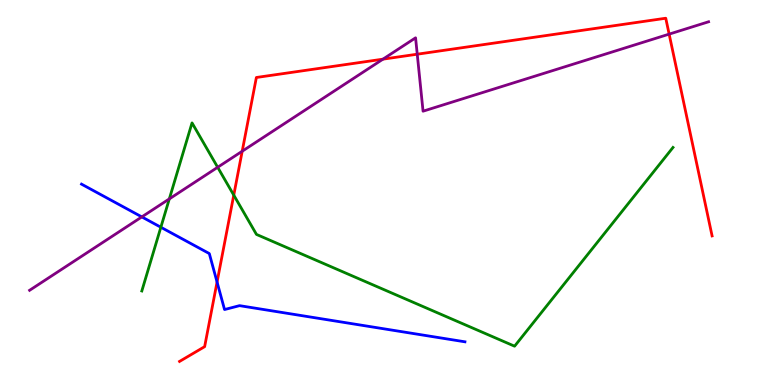[{'lines': ['blue', 'red'], 'intersections': [{'x': 2.8, 'y': 2.67}]}, {'lines': ['green', 'red'], 'intersections': [{'x': 3.02, 'y': 4.93}]}, {'lines': ['purple', 'red'], 'intersections': [{'x': 3.13, 'y': 6.07}, {'x': 4.94, 'y': 8.46}, {'x': 5.38, 'y': 8.59}, {'x': 8.63, 'y': 9.11}]}, {'lines': ['blue', 'green'], 'intersections': [{'x': 2.08, 'y': 4.1}]}, {'lines': ['blue', 'purple'], 'intersections': [{'x': 1.83, 'y': 4.37}]}, {'lines': ['green', 'purple'], 'intersections': [{'x': 2.18, 'y': 4.83}, {'x': 2.81, 'y': 5.66}]}]